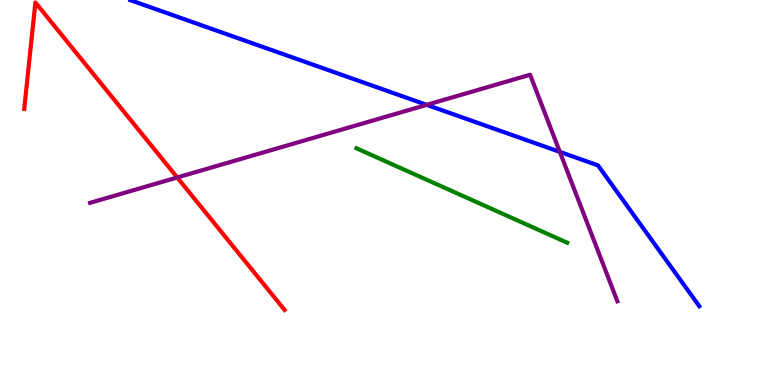[{'lines': ['blue', 'red'], 'intersections': []}, {'lines': ['green', 'red'], 'intersections': []}, {'lines': ['purple', 'red'], 'intersections': [{'x': 2.29, 'y': 5.39}]}, {'lines': ['blue', 'green'], 'intersections': []}, {'lines': ['blue', 'purple'], 'intersections': [{'x': 5.51, 'y': 7.28}, {'x': 7.22, 'y': 6.06}]}, {'lines': ['green', 'purple'], 'intersections': []}]